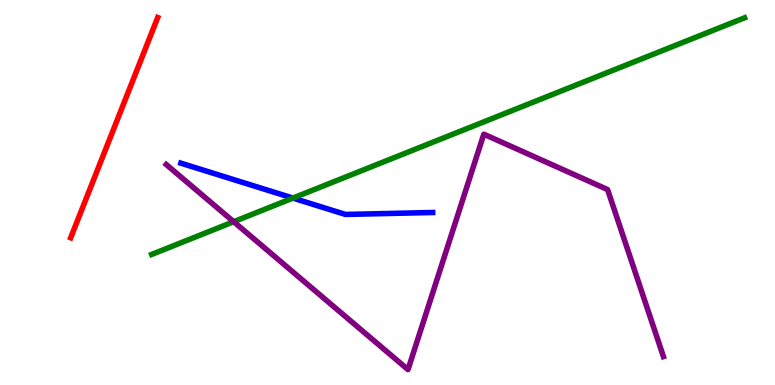[{'lines': ['blue', 'red'], 'intersections': []}, {'lines': ['green', 'red'], 'intersections': []}, {'lines': ['purple', 'red'], 'intersections': []}, {'lines': ['blue', 'green'], 'intersections': [{'x': 3.78, 'y': 4.86}]}, {'lines': ['blue', 'purple'], 'intersections': []}, {'lines': ['green', 'purple'], 'intersections': [{'x': 3.02, 'y': 4.24}]}]